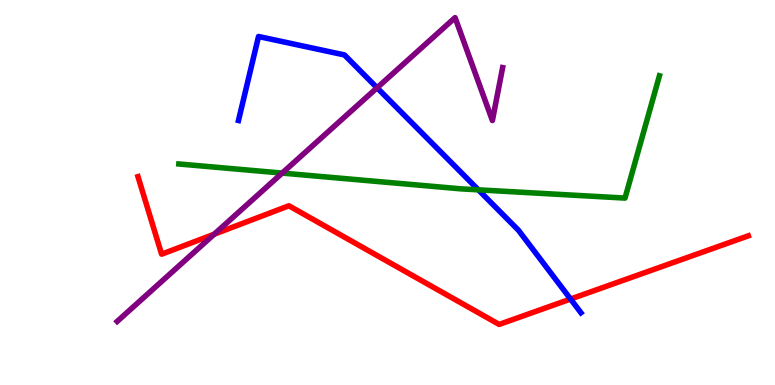[{'lines': ['blue', 'red'], 'intersections': [{'x': 7.36, 'y': 2.23}]}, {'lines': ['green', 'red'], 'intersections': []}, {'lines': ['purple', 'red'], 'intersections': [{'x': 2.76, 'y': 3.92}]}, {'lines': ['blue', 'green'], 'intersections': [{'x': 6.17, 'y': 5.07}]}, {'lines': ['blue', 'purple'], 'intersections': [{'x': 4.87, 'y': 7.72}]}, {'lines': ['green', 'purple'], 'intersections': [{'x': 3.64, 'y': 5.5}]}]